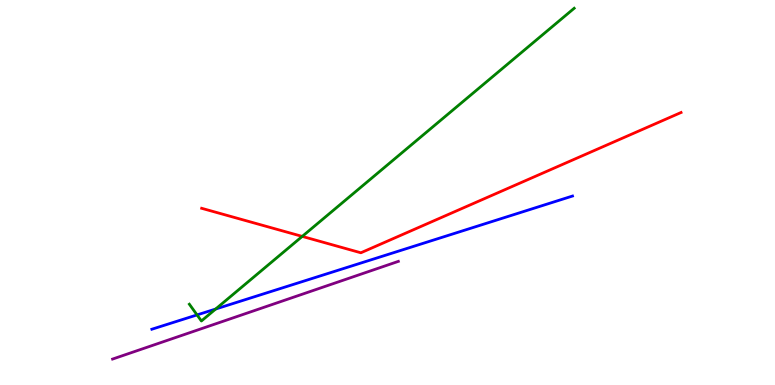[{'lines': ['blue', 'red'], 'intersections': []}, {'lines': ['green', 'red'], 'intersections': [{'x': 3.9, 'y': 3.86}]}, {'lines': ['purple', 'red'], 'intersections': []}, {'lines': ['blue', 'green'], 'intersections': [{'x': 2.54, 'y': 1.82}, {'x': 2.78, 'y': 1.97}]}, {'lines': ['blue', 'purple'], 'intersections': []}, {'lines': ['green', 'purple'], 'intersections': []}]